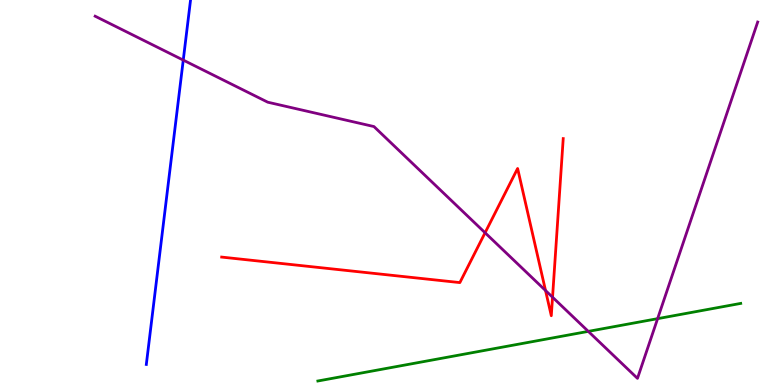[{'lines': ['blue', 'red'], 'intersections': []}, {'lines': ['green', 'red'], 'intersections': []}, {'lines': ['purple', 'red'], 'intersections': [{'x': 6.26, 'y': 3.95}, {'x': 7.04, 'y': 2.45}, {'x': 7.13, 'y': 2.28}]}, {'lines': ['blue', 'green'], 'intersections': []}, {'lines': ['blue', 'purple'], 'intersections': [{'x': 2.36, 'y': 8.44}]}, {'lines': ['green', 'purple'], 'intersections': [{'x': 7.59, 'y': 1.39}, {'x': 8.49, 'y': 1.72}]}]